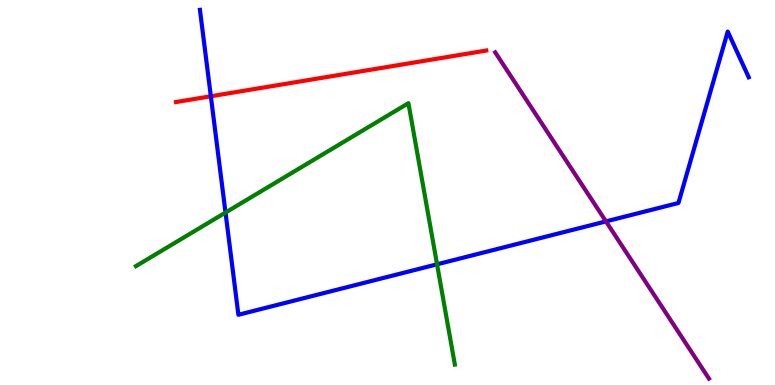[{'lines': ['blue', 'red'], 'intersections': [{'x': 2.72, 'y': 7.5}]}, {'lines': ['green', 'red'], 'intersections': []}, {'lines': ['purple', 'red'], 'intersections': []}, {'lines': ['blue', 'green'], 'intersections': [{'x': 2.91, 'y': 4.48}, {'x': 5.64, 'y': 3.13}]}, {'lines': ['blue', 'purple'], 'intersections': [{'x': 7.82, 'y': 4.25}]}, {'lines': ['green', 'purple'], 'intersections': []}]